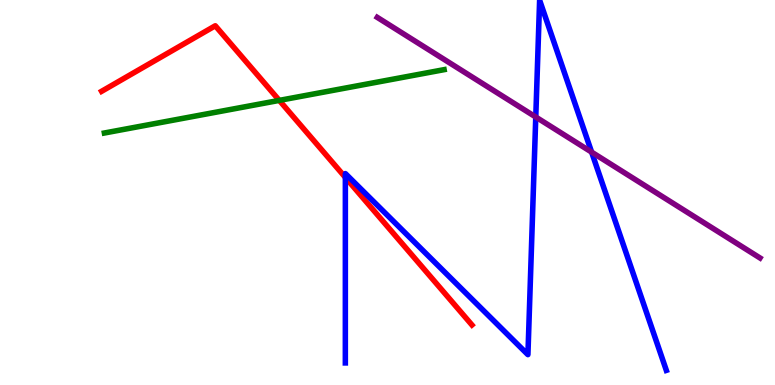[{'lines': ['blue', 'red'], 'intersections': [{'x': 4.46, 'y': 5.39}]}, {'lines': ['green', 'red'], 'intersections': [{'x': 3.6, 'y': 7.39}]}, {'lines': ['purple', 'red'], 'intersections': []}, {'lines': ['blue', 'green'], 'intersections': []}, {'lines': ['blue', 'purple'], 'intersections': [{'x': 6.91, 'y': 6.96}, {'x': 7.63, 'y': 6.05}]}, {'lines': ['green', 'purple'], 'intersections': []}]